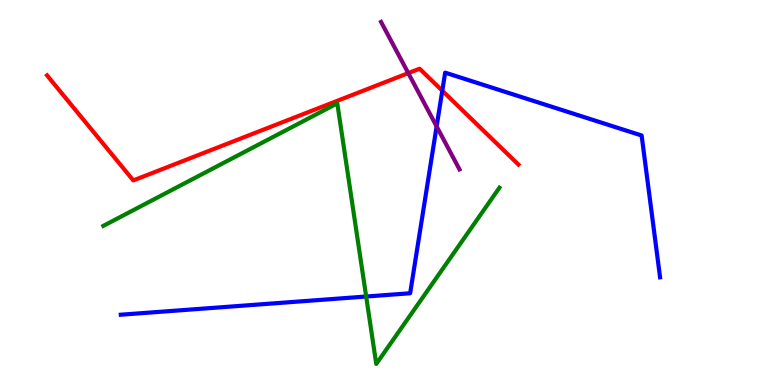[{'lines': ['blue', 'red'], 'intersections': [{'x': 5.71, 'y': 7.64}]}, {'lines': ['green', 'red'], 'intersections': []}, {'lines': ['purple', 'red'], 'intersections': [{'x': 5.27, 'y': 8.1}]}, {'lines': ['blue', 'green'], 'intersections': [{'x': 4.72, 'y': 2.3}]}, {'lines': ['blue', 'purple'], 'intersections': [{'x': 5.63, 'y': 6.72}]}, {'lines': ['green', 'purple'], 'intersections': []}]